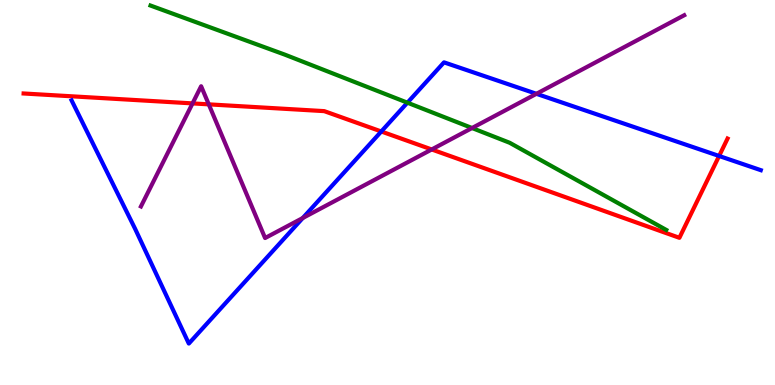[{'lines': ['blue', 'red'], 'intersections': [{'x': 4.92, 'y': 6.58}, {'x': 9.28, 'y': 5.95}]}, {'lines': ['green', 'red'], 'intersections': []}, {'lines': ['purple', 'red'], 'intersections': [{'x': 2.48, 'y': 7.31}, {'x': 2.69, 'y': 7.29}, {'x': 5.57, 'y': 6.12}]}, {'lines': ['blue', 'green'], 'intersections': [{'x': 5.26, 'y': 7.33}]}, {'lines': ['blue', 'purple'], 'intersections': [{'x': 3.91, 'y': 4.34}, {'x': 6.92, 'y': 7.56}]}, {'lines': ['green', 'purple'], 'intersections': [{'x': 6.09, 'y': 6.67}]}]